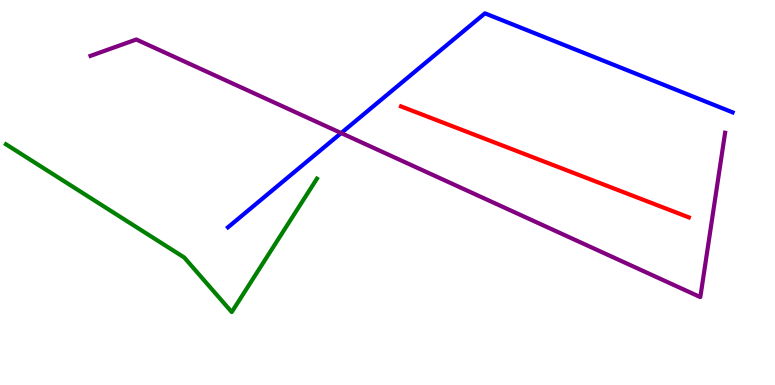[{'lines': ['blue', 'red'], 'intersections': []}, {'lines': ['green', 'red'], 'intersections': []}, {'lines': ['purple', 'red'], 'intersections': []}, {'lines': ['blue', 'green'], 'intersections': []}, {'lines': ['blue', 'purple'], 'intersections': [{'x': 4.4, 'y': 6.54}]}, {'lines': ['green', 'purple'], 'intersections': []}]